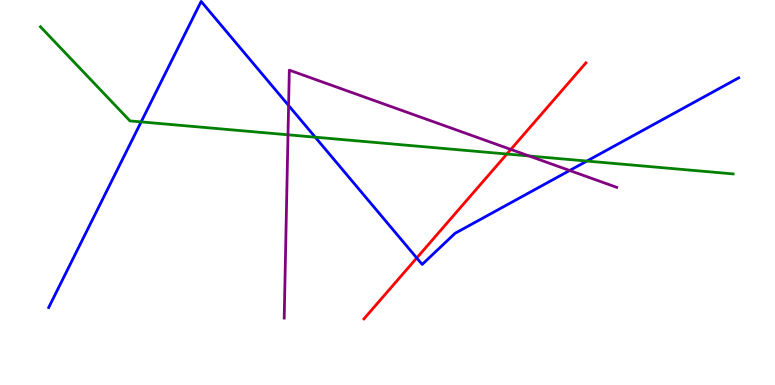[{'lines': ['blue', 'red'], 'intersections': [{'x': 5.38, 'y': 3.3}]}, {'lines': ['green', 'red'], 'intersections': [{'x': 6.54, 'y': 6.0}]}, {'lines': ['purple', 'red'], 'intersections': [{'x': 6.59, 'y': 6.12}]}, {'lines': ['blue', 'green'], 'intersections': [{'x': 1.82, 'y': 6.83}, {'x': 4.07, 'y': 6.44}, {'x': 7.57, 'y': 5.82}]}, {'lines': ['blue', 'purple'], 'intersections': [{'x': 3.72, 'y': 7.26}, {'x': 7.35, 'y': 5.57}]}, {'lines': ['green', 'purple'], 'intersections': [{'x': 3.72, 'y': 6.5}, {'x': 6.83, 'y': 5.95}]}]